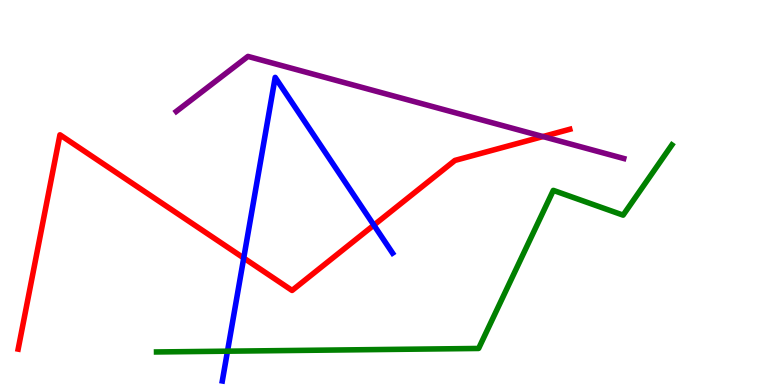[{'lines': ['blue', 'red'], 'intersections': [{'x': 3.14, 'y': 3.3}, {'x': 4.82, 'y': 4.15}]}, {'lines': ['green', 'red'], 'intersections': []}, {'lines': ['purple', 'red'], 'intersections': [{'x': 7.01, 'y': 6.45}]}, {'lines': ['blue', 'green'], 'intersections': [{'x': 2.94, 'y': 0.878}]}, {'lines': ['blue', 'purple'], 'intersections': []}, {'lines': ['green', 'purple'], 'intersections': []}]